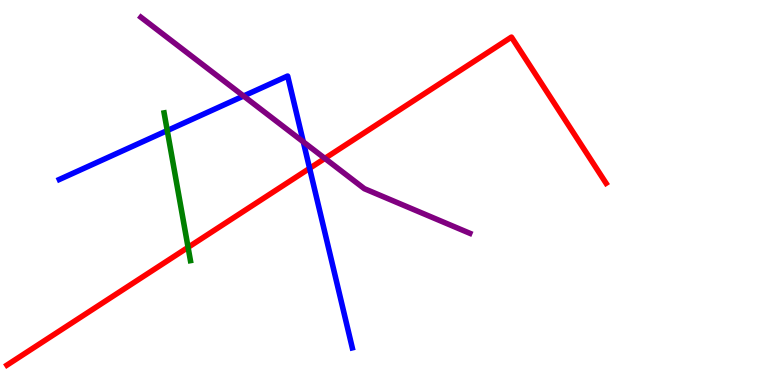[{'lines': ['blue', 'red'], 'intersections': [{'x': 3.99, 'y': 5.63}]}, {'lines': ['green', 'red'], 'intersections': [{'x': 2.43, 'y': 3.58}]}, {'lines': ['purple', 'red'], 'intersections': [{'x': 4.19, 'y': 5.89}]}, {'lines': ['blue', 'green'], 'intersections': [{'x': 2.16, 'y': 6.61}]}, {'lines': ['blue', 'purple'], 'intersections': [{'x': 3.14, 'y': 7.51}, {'x': 3.91, 'y': 6.32}]}, {'lines': ['green', 'purple'], 'intersections': []}]